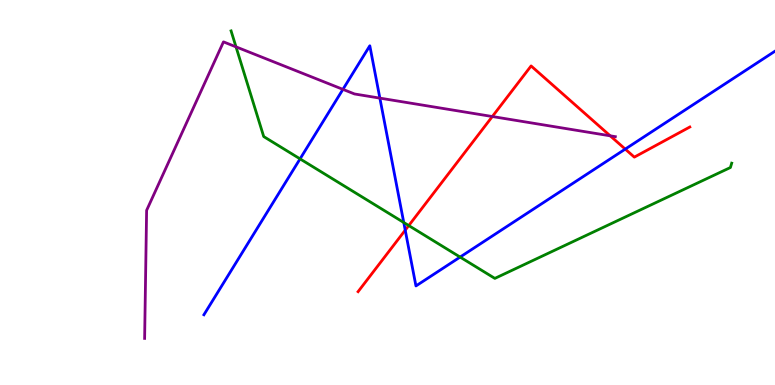[{'lines': ['blue', 'red'], 'intersections': [{'x': 5.23, 'y': 4.02}, {'x': 8.07, 'y': 6.13}]}, {'lines': ['green', 'red'], 'intersections': [{'x': 5.27, 'y': 4.14}]}, {'lines': ['purple', 'red'], 'intersections': [{'x': 6.35, 'y': 6.97}, {'x': 7.87, 'y': 6.47}]}, {'lines': ['blue', 'green'], 'intersections': [{'x': 3.87, 'y': 5.87}, {'x': 5.21, 'y': 4.22}, {'x': 5.94, 'y': 3.32}]}, {'lines': ['blue', 'purple'], 'intersections': [{'x': 4.42, 'y': 7.68}, {'x': 4.9, 'y': 7.45}]}, {'lines': ['green', 'purple'], 'intersections': [{'x': 3.05, 'y': 8.78}]}]